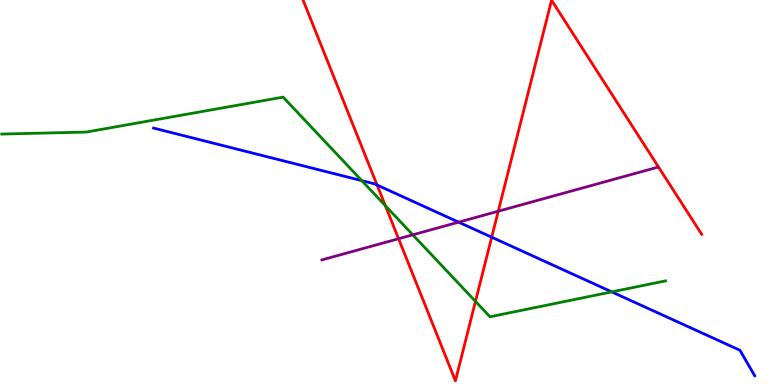[{'lines': ['blue', 'red'], 'intersections': [{'x': 4.87, 'y': 5.19}, {'x': 6.34, 'y': 3.84}]}, {'lines': ['green', 'red'], 'intersections': [{'x': 4.97, 'y': 4.66}, {'x': 6.14, 'y': 2.17}]}, {'lines': ['purple', 'red'], 'intersections': [{'x': 5.14, 'y': 3.8}, {'x': 6.43, 'y': 4.51}]}, {'lines': ['blue', 'green'], 'intersections': [{'x': 4.67, 'y': 5.31}, {'x': 7.89, 'y': 2.42}]}, {'lines': ['blue', 'purple'], 'intersections': [{'x': 5.92, 'y': 4.23}]}, {'lines': ['green', 'purple'], 'intersections': [{'x': 5.33, 'y': 3.9}]}]